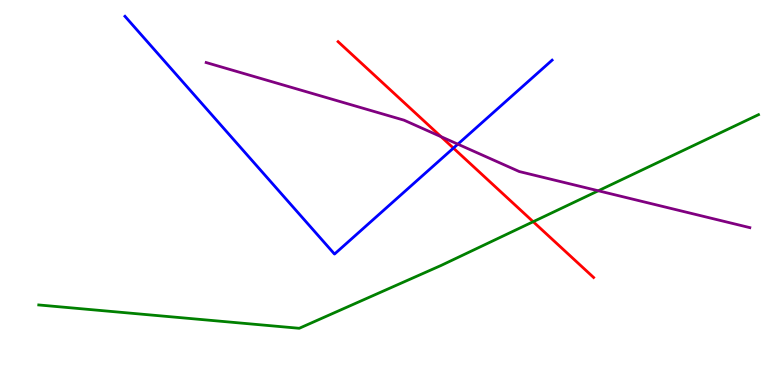[{'lines': ['blue', 'red'], 'intersections': [{'x': 5.85, 'y': 6.15}]}, {'lines': ['green', 'red'], 'intersections': [{'x': 6.88, 'y': 4.24}]}, {'lines': ['purple', 'red'], 'intersections': [{'x': 5.69, 'y': 6.45}]}, {'lines': ['blue', 'green'], 'intersections': []}, {'lines': ['blue', 'purple'], 'intersections': [{'x': 5.91, 'y': 6.26}]}, {'lines': ['green', 'purple'], 'intersections': [{'x': 7.72, 'y': 5.04}]}]